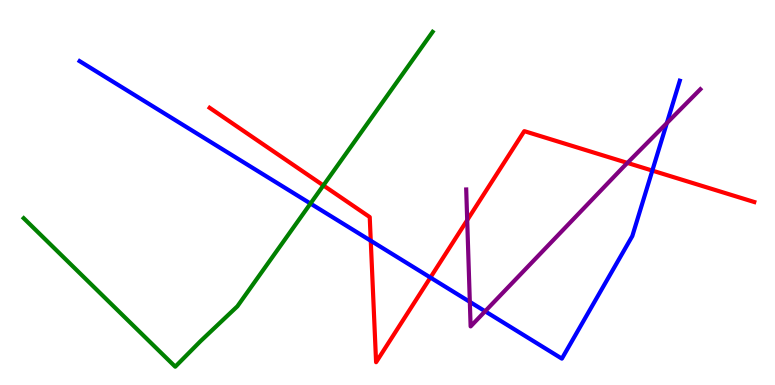[{'lines': ['blue', 'red'], 'intersections': [{'x': 4.78, 'y': 3.75}, {'x': 5.55, 'y': 2.79}, {'x': 8.42, 'y': 5.57}]}, {'lines': ['green', 'red'], 'intersections': [{'x': 4.17, 'y': 5.18}]}, {'lines': ['purple', 'red'], 'intersections': [{'x': 6.03, 'y': 4.28}, {'x': 8.1, 'y': 5.77}]}, {'lines': ['blue', 'green'], 'intersections': [{'x': 4.01, 'y': 4.71}]}, {'lines': ['blue', 'purple'], 'intersections': [{'x': 6.06, 'y': 2.16}, {'x': 6.26, 'y': 1.91}, {'x': 8.6, 'y': 6.8}]}, {'lines': ['green', 'purple'], 'intersections': []}]